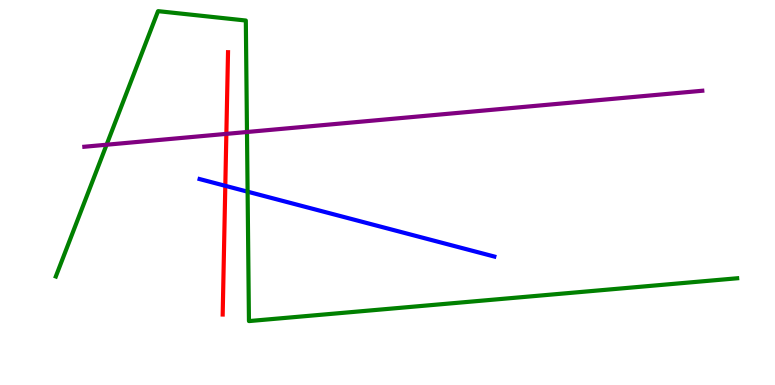[{'lines': ['blue', 'red'], 'intersections': [{'x': 2.91, 'y': 5.17}]}, {'lines': ['green', 'red'], 'intersections': []}, {'lines': ['purple', 'red'], 'intersections': [{'x': 2.92, 'y': 6.52}]}, {'lines': ['blue', 'green'], 'intersections': [{'x': 3.19, 'y': 5.02}]}, {'lines': ['blue', 'purple'], 'intersections': []}, {'lines': ['green', 'purple'], 'intersections': [{'x': 1.38, 'y': 6.24}, {'x': 3.19, 'y': 6.57}]}]